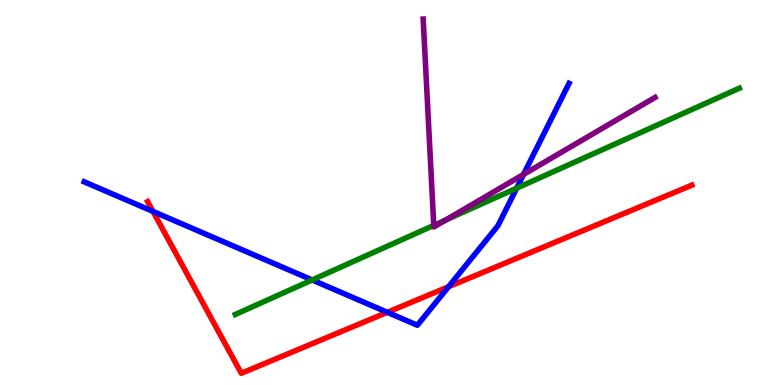[{'lines': ['blue', 'red'], 'intersections': [{'x': 1.97, 'y': 4.51}, {'x': 5.0, 'y': 1.89}, {'x': 5.79, 'y': 2.55}]}, {'lines': ['green', 'red'], 'intersections': []}, {'lines': ['purple', 'red'], 'intersections': []}, {'lines': ['blue', 'green'], 'intersections': [{'x': 4.03, 'y': 2.73}, {'x': 6.67, 'y': 5.11}]}, {'lines': ['blue', 'purple'], 'intersections': [{'x': 6.76, 'y': 5.47}]}, {'lines': ['green', 'purple'], 'intersections': [{'x': 5.6, 'y': 4.15}, {'x': 5.75, 'y': 4.28}]}]